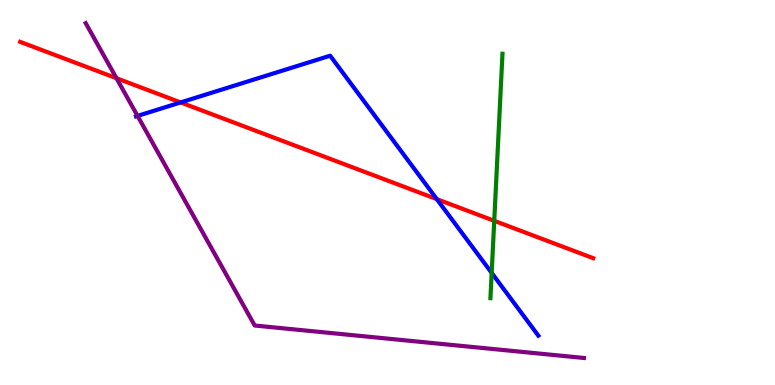[{'lines': ['blue', 'red'], 'intersections': [{'x': 2.33, 'y': 7.34}, {'x': 5.64, 'y': 4.83}]}, {'lines': ['green', 'red'], 'intersections': [{'x': 6.38, 'y': 4.26}]}, {'lines': ['purple', 'red'], 'intersections': [{'x': 1.5, 'y': 7.97}]}, {'lines': ['blue', 'green'], 'intersections': [{'x': 6.34, 'y': 2.91}]}, {'lines': ['blue', 'purple'], 'intersections': [{'x': 1.77, 'y': 6.99}]}, {'lines': ['green', 'purple'], 'intersections': []}]